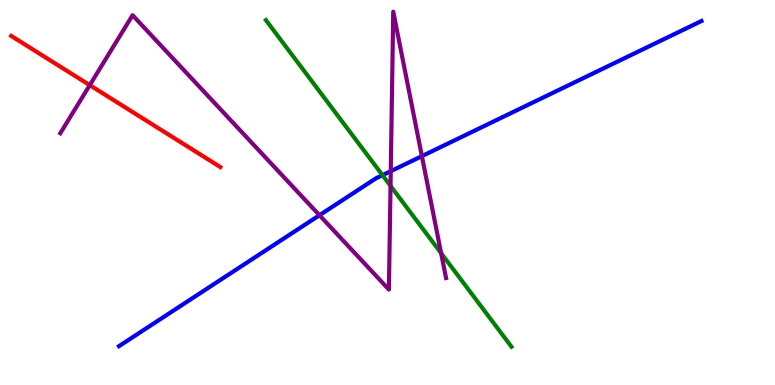[{'lines': ['blue', 'red'], 'intersections': []}, {'lines': ['green', 'red'], 'intersections': []}, {'lines': ['purple', 'red'], 'intersections': [{'x': 1.16, 'y': 7.79}]}, {'lines': ['blue', 'green'], 'intersections': [{'x': 4.94, 'y': 5.45}]}, {'lines': ['blue', 'purple'], 'intersections': [{'x': 4.12, 'y': 4.41}, {'x': 5.04, 'y': 5.55}, {'x': 5.44, 'y': 5.94}]}, {'lines': ['green', 'purple'], 'intersections': [{'x': 5.04, 'y': 5.17}, {'x': 5.69, 'y': 3.42}]}]